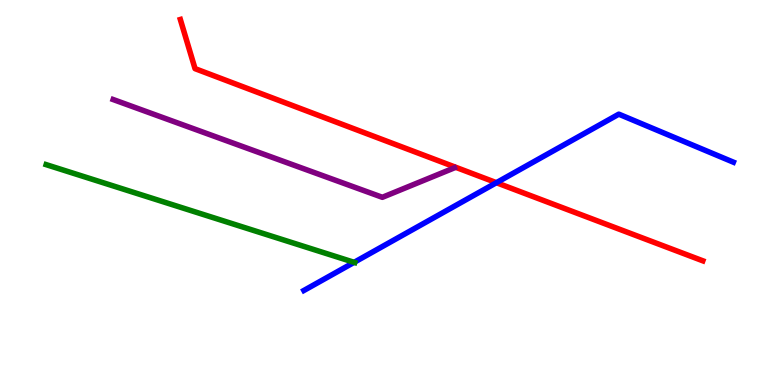[{'lines': ['blue', 'red'], 'intersections': [{'x': 6.41, 'y': 5.25}]}, {'lines': ['green', 'red'], 'intersections': []}, {'lines': ['purple', 'red'], 'intersections': []}, {'lines': ['blue', 'green'], 'intersections': [{'x': 4.57, 'y': 3.19}]}, {'lines': ['blue', 'purple'], 'intersections': []}, {'lines': ['green', 'purple'], 'intersections': []}]